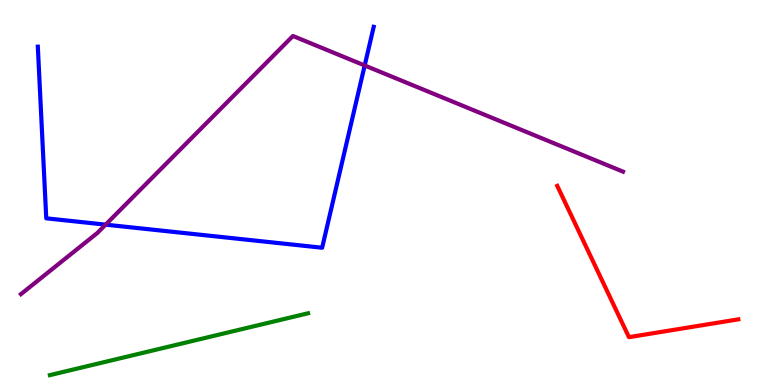[{'lines': ['blue', 'red'], 'intersections': []}, {'lines': ['green', 'red'], 'intersections': []}, {'lines': ['purple', 'red'], 'intersections': []}, {'lines': ['blue', 'green'], 'intersections': []}, {'lines': ['blue', 'purple'], 'intersections': [{'x': 1.36, 'y': 4.16}, {'x': 4.71, 'y': 8.3}]}, {'lines': ['green', 'purple'], 'intersections': []}]